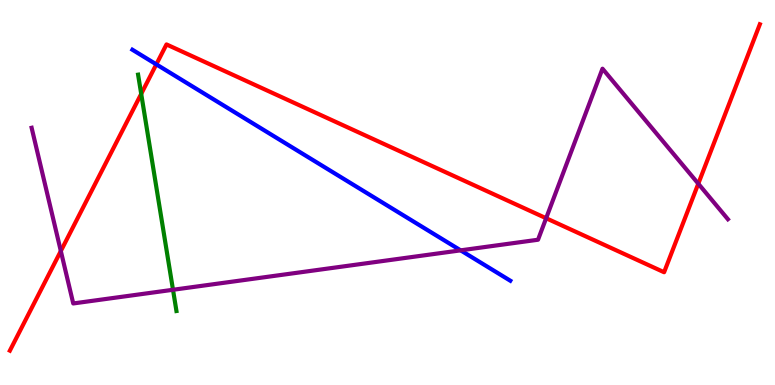[{'lines': ['blue', 'red'], 'intersections': [{'x': 2.02, 'y': 8.33}]}, {'lines': ['green', 'red'], 'intersections': [{'x': 1.82, 'y': 7.56}]}, {'lines': ['purple', 'red'], 'intersections': [{'x': 0.785, 'y': 3.48}, {'x': 7.05, 'y': 4.33}, {'x': 9.01, 'y': 5.23}]}, {'lines': ['blue', 'green'], 'intersections': []}, {'lines': ['blue', 'purple'], 'intersections': [{'x': 5.94, 'y': 3.5}]}, {'lines': ['green', 'purple'], 'intersections': [{'x': 2.23, 'y': 2.47}]}]